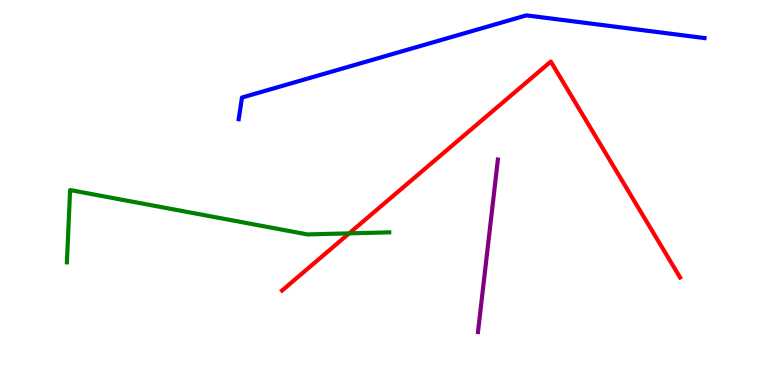[{'lines': ['blue', 'red'], 'intersections': []}, {'lines': ['green', 'red'], 'intersections': [{'x': 4.51, 'y': 3.94}]}, {'lines': ['purple', 'red'], 'intersections': []}, {'lines': ['blue', 'green'], 'intersections': []}, {'lines': ['blue', 'purple'], 'intersections': []}, {'lines': ['green', 'purple'], 'intersections': []}]